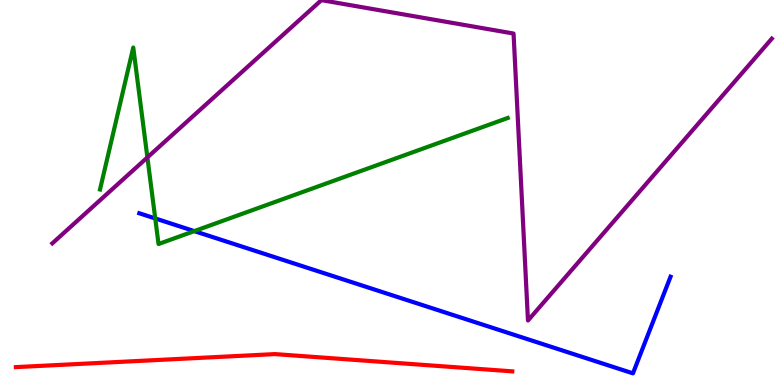[{'lines': ['blue', 'red'], 'intersections': []}, {'lines': ['green', 'red'], 'intersections': []}, {'lines': ['purple', 'red'], 'intersections': []}, {'lines': ['blue', 'green'], 'intersections': [{'x': 2.0, 'y': 4.33}, {'x': 2.51, 'y': 4.0}]}, {'lines': ['blue', 'purple'], 'intersections': []}, {'lines': ['green', 'purple'], 'intersections': [{'x': 1.9, 'y': 5.91}]}]